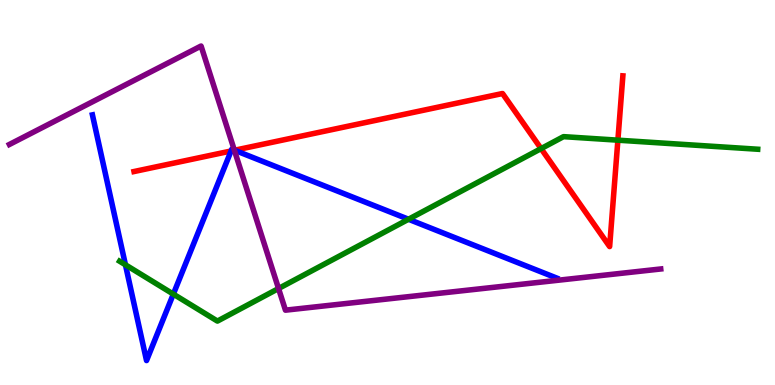[{'lines': ['blue', 'red'], 'intersections': [{'x': 2.98, 'y': 6.08}, {'x': 3.03, 'y': 6.1}]}, {'lines': ['green', 'red'], 'intersections': [{'x': 6.98, 'y': 6.14}, {'x': 7.97, 'y': 6.36}]}, {'lines': ['purple', 'red'], 'intersections': [{'x': 3.02, 'y': 6.1}]}, {'lines': ['blue', 'green'], 'intersections': [{'x': 1.62, 'y': 3.12}, {'x': 2.24, 'y': 2.36}, {'x': 5.27, 'y': 4.31}]}, {'lines': ['blue', 'purple'], 'intersections': [{'x': 3.02, 'y': 6.1}]}, {'lines': ['green', 'purple'], 'intersections': [{'x': 3.59, 'y': 2.51}]}]